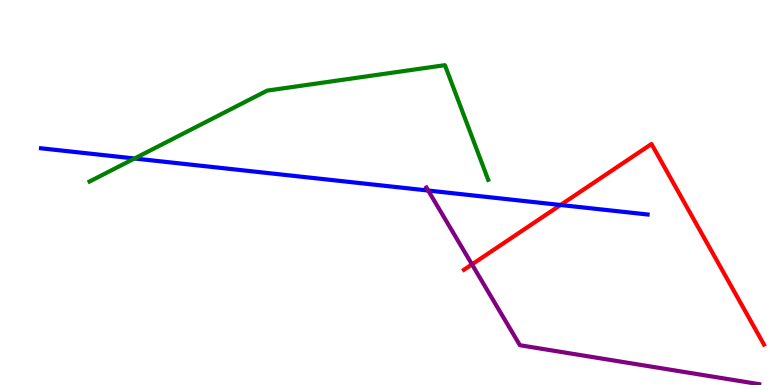[{'lines': ['blue', 'red'], 'intersections': [{'x': 7.23, 'y': 4.68}]}, {'lines': ['green', 'red'], 'intersections': []}, {'lines': ['purple', 'red'], 'intersections': [{'x': 6.09, 'y': 3.13}]}, {'lines': ['blue', 'green'], 'intersections': [{'x': 1.74, 'y': 5.88}]}, {'lines': ['blue', 'purple'], 'intersections': [{'x': 5.53, 'y': 5.05}]}, {'lines': ['green', 'purple'], 'intersections': []}]